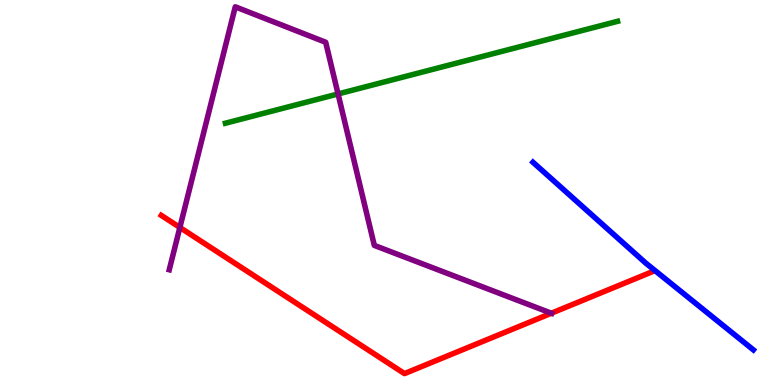[{'lines': ['blue', 'red'], 'intersections': []}, {'lines': ['green', 'red'], 'intersections': []}, {'lines': ['purple', 'red'], 'intersections': [{'x': 2.32, 'y': 4.09}, {'x': 7.11, 'y': 1.86}]}, {'lines': ['blue', 'green'], 'intersections': []}, {'lines': ['blue', 'purple'], 'intersections': []}, {'lines': ['green', 'purple'], 'intersections': [{'x': 4.36, 'y': 7.56}]}]